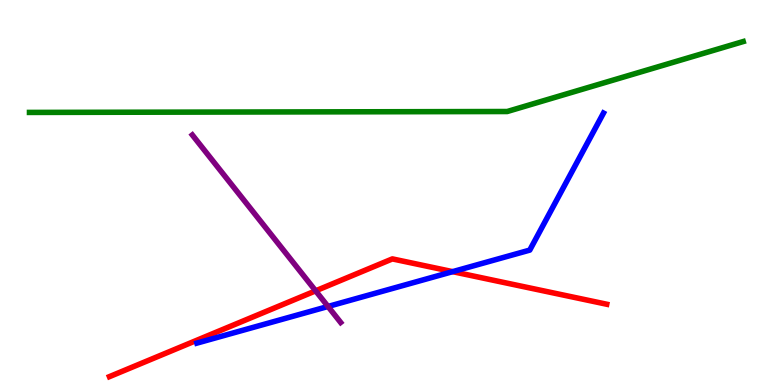[{'lines': ['blue', 'red'], 'intersections': [{'x': 5.84, 'y': 2.94}]}, {'lines': ['green', 'red'], 'intersections': []}, {'lines': ['purple', 'red'], 'intersections': [{'x': 4.07, 'y': 2.45}]}, {'lines': ['blue', 'green'], 'intersections': []}, {'lines': ['blue', 'purple'], 'intersections': [{'x': 4.23, 'y': 2.04}]}, {'lines': ['green', 'purple'], 'intersections': []}]